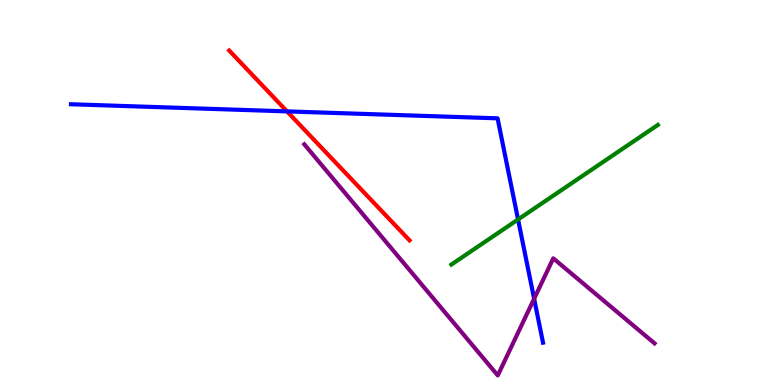[{'lines': ['blue', 'red'], 'intersections': [{'x': 3.7, 'y': 7.11}]}, {'lines': ['green', 'red'], 'intersections': []}, {'lines': ['purple', 'red'], 'intersections': []}, {'lines': ['blue', 'green'], 'intersections': [{'x': 6.68, 'y': 4.3}]}, {'lines': ['blue', 'purple'], 'intersections': [{'x': 6.89, 'y': 2.24}]}, {'lines': ['green', 'purple'], 'intersections': []}]